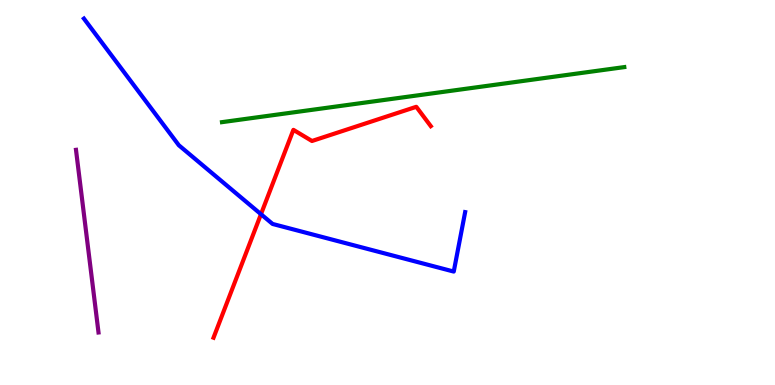[{'lines': ['blue', 'red'], 'intersections': [{'x': 3.37, 'y': 4.44}]}, {'lines': ['green', 'red'], 'intersections': []}, {'lines': ['purple', 'red'], 'intersections': []}, {'lines': ['blue', 'green'], 'intersections': []}, {'lines': ['blue', 'purple'], 'intersections': []}, {'lines': ['green', 'purple'], 'intersections': []}]